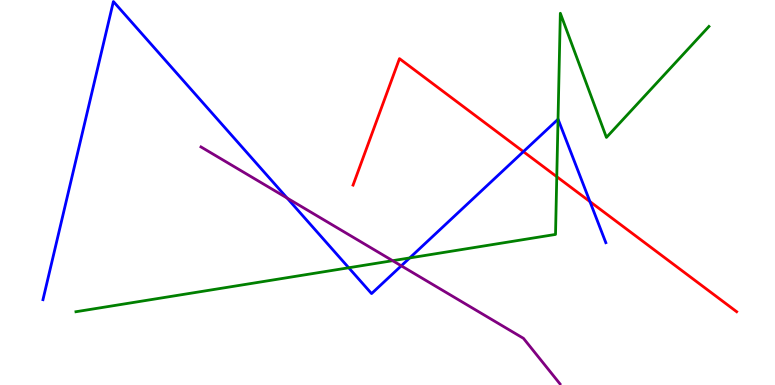[{'lines': ['blue', 'red'], 'intersections': [{'x': 6.75, 'y': 6.06}, {'x': 7.61, 'y': 4.76}]}, {'lines': ['green', 'red'], 'intersections': [{'x': 7.18, 'y': 5.41}]}, {'lines': ['purple', 'red'], 'intersections': []}, {'lines': ['blue', 'green'], 'intersections': [{'x': 4.5, 'y': 3.05}, {'x': 5.29, 'y': 3.3}, {'x': 7.2, 'y': 6.9}]}, {'lines': ['blue', 'purple'], 'intersections': [{'x': 3.7, 'y': 4.86}, {'x': 5.18, 'y': 3.1}]}, {'lines': ['green', 'purple'], 'intersections': [{'x': 5.07, 'y': 3.23}]}]